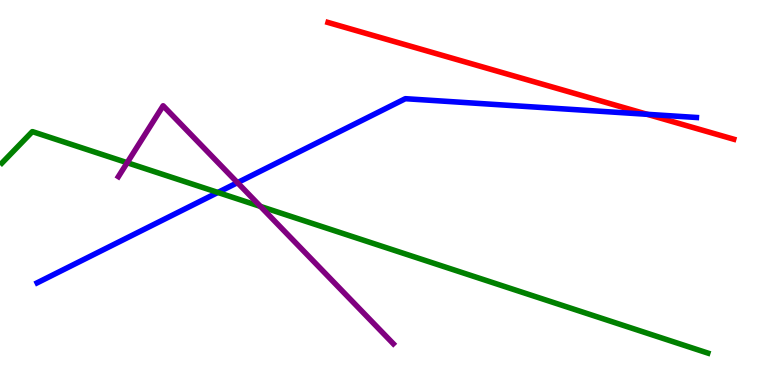[{'lines': ['blue', 'red'], 'intersections': [{'x': 8.35, 'y': 7.03}]}, {'lines': ['green', 'red'], 'intersections': []}, {'lines': ['purple', 'red'], 'intersections': []}, {'lines': ['blue', 'green'], 'intersections': [{'x': 2.81, 'y': 5.0}]}, {'lines': ['blue', 'purple'], 'intersections': [{'x': 3.06, 'y': 5.26}]}, {'lines': ['green', 'purple'], 'intersections': [{'x': 1.64, 'y': 5.77}, {'x': 3.36, 'y': 4.64}]}]